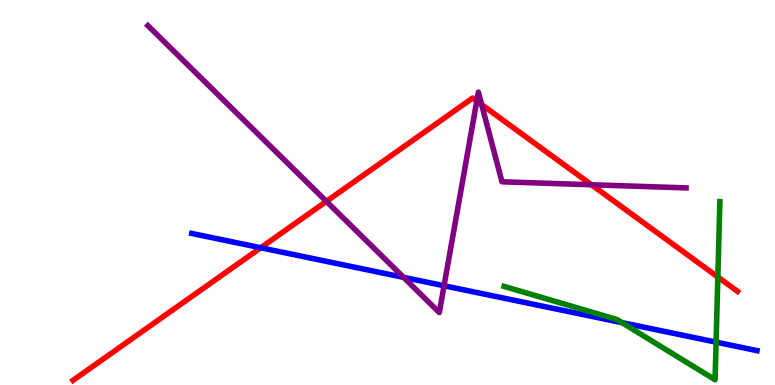[{'lines': ['blue', 'red'], 'intersections': [{'x': 3.36, 'y': 3.56}]}, {'lines': ['green', 'red'], 'intersections': [{'x': 9.26, 'y': 2.81}]}, {'lines': ['purple', 'red'], 'intersections': [{'x': 4.21, 'y': 4.77}, {'x': 6.15, 'y': 7.38}, {'x': 6.22, 'y': 7.28}, {'x': 7.63, 'y': 5.2}]}, {'lines': ['blue', 'green'], 'intersections': [{'x': 8.03, 'y': 1.62}, {'x': 9.24, 'y': 1.11}]}, {'lines': ['blue', 'purple'], 'intersections': [{'x': 5.21, 'y': 2.8}, {'x': 5.73, 'y': 2.58}]}, {'lines': ['green', 'purple'], 'intersections': []}]